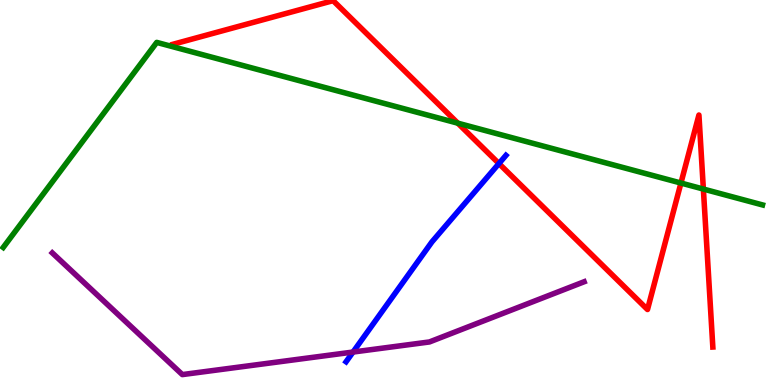[{'lines': ['blue', 'red'], 'intersections': [{'x': 6.44, 'y': 5.75}]}, {'lines': ['green', 'red'], 'intersections': [{'x': 5.91, 'y': 6.8}, {'x': 8.79, 'y': 5.25}, {'x': 9.08, 'y': 5.09}]}, {'lines': ['purple', 'red'], 'intersections': []}, {'lines': ['blue', 'green'], 'intersections': []}, {'lines': ['blue', 'purple'], 'intersections': [{'x': 4.56, 'y': 0.856}]}, {'lines': ['green', 'purple'], 'intersections': []}]